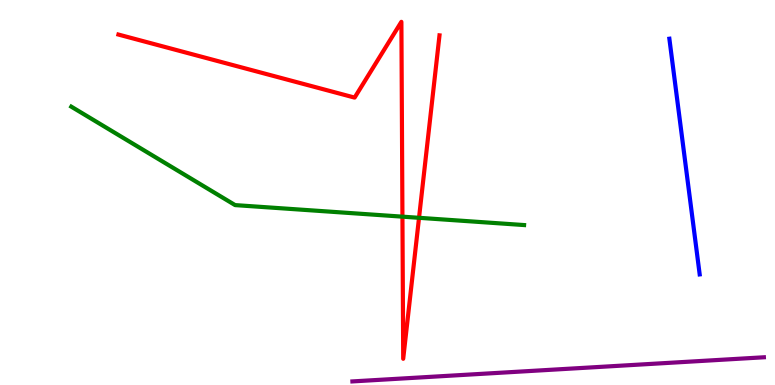[{'lines': ['blue', 'red'], 'intersections': []}, {'lines': ['green', 'red'], 'intersections': [{'x': 5.19, 'y': 4.37}, {'x': 5.41, 'y': 4.34}]}, {'lines': ['purple', 'red'], 'intersections': []}, {'lines': ['blue', 'green'], 'intersections': []}, {'lines': ['blue', 'purple'], 'intersections': []}, {'lines': ['green', 'purple'], 'intersections': []}]